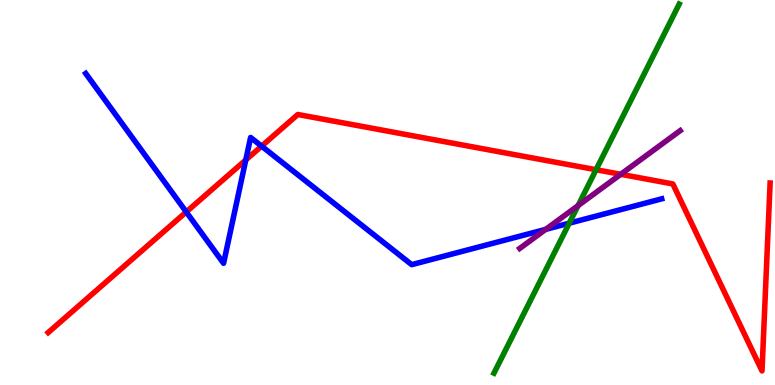[{'lines': ['blue', 'red'], 'intersections': [{'x': 2.4, 'y': 4.49}, {'x': 3.17, 'y': 5.84}, {'x': 3.38, 'y': 6.2}]}, {'lines': ['green', 'red'], 'intersections': [{'x': 7.69, 'y': 5.59}]}, {'lines': ['purple', 'red'], 'intersections': [{'x': 8.01, 'y': 5.47}]}, {'lines': ['blue', 'green'], 'intersections': [{'x': 7.35, 'y': 4.2}]}, {'lines': ['blue', 'purple'], 'intersections': [{'x': 7.04, 'y': 4.04}]}, {'lines': ['green', 'purple'], 'intersections': [{'x': 7.46, 'y': 4.66}]}]